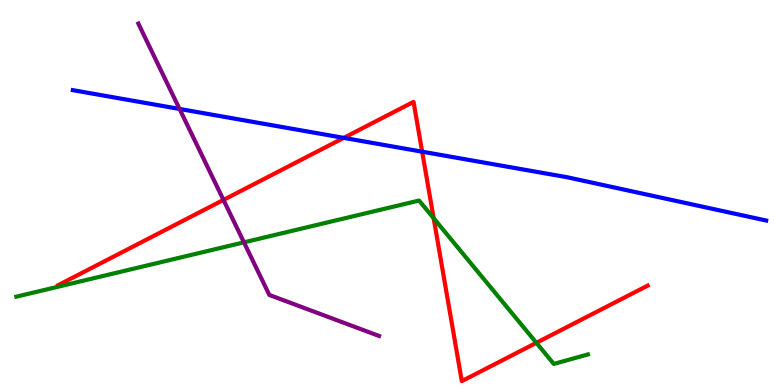[{'lines': ['blue', 'red'], 'intersections': [{'x': 4.44, 'y': 6.42}, {'x': 5.45, 'y': 6.06}]}, {'lines': ['green', 'red'], 'intersections': [{'x': 5.6, 'y': 4.33}, {'x': 6.92, 'y': 1.1}]}, {'lines': ['purple', 'red'], 'intersections': [{'x': 2.88, 'y': 4.81}]}, {'lines': ['blue', 'green'], 'intersections': []}, {'lines': ['blue', 'purple'], 'intersections': [{'x': 2.32, 'y': 7.17}]}, {'lines': ['green', 'purple'], 'intersections': [{'x': 3.15, 'y': 3.71}]}]